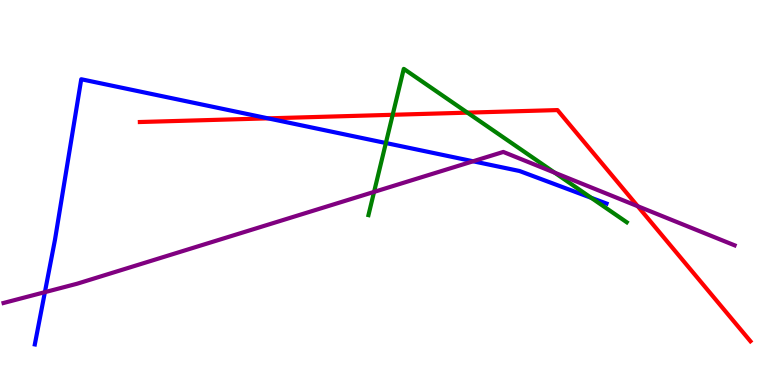[{'lines': ['blue', 'red'], 'intersections': [{'x': 3.46, 'y': 6.93}]}, {'lines': ['green', 'red'], 'intersections': [{'x': 5.07, 'y': 7.02}, {'x': 6.03, 'y': 7.07}]}, {'lines': ['purple', 'red'], 'intersections': [{'x': 8.23, 'y': 4.64}]}, {'lines': ['blue', 'green'], 'intersections': [{'x': 4.98, 'y': 6.29}, {'x': 7.63, 'y': 4.86}]}, {'lines': ['blue', 'purple'], 'intersections': [{'x': 0.579, 'y': 2.41}, {'x': 6.1, 'y': 5.81}]}, {'lines': ['green', 'purple'], 'intersections': [{'x': 4.83, 'y': 5.02}, {'x': 7.16, 'y': 5.51}]}]